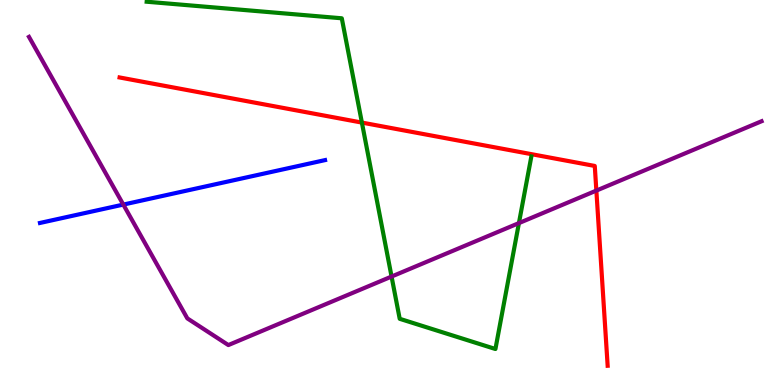[{'lines': ['blue', 'red'], 'intersections': []}, {'lines': ['green', 'red'], 'intersections': [{'x': 4.67, 'y': 6.82}]}, {'lines': ['purple', 'red'], 'intersections': [{'x': 7.69, 'y': 5.05}]}, {'lines': ['blue', 'green'], 'intersections': []}, {'lines': ['blue', 'purple'], 'intersections': [{'x': 1.59, 'y': 4.69}]}, {'lines': ['green', 'purple'], 'intersections': [{'x': 5.05, 'y': 2.82}, {'x': 6.7, 'y': 4.21}]}]